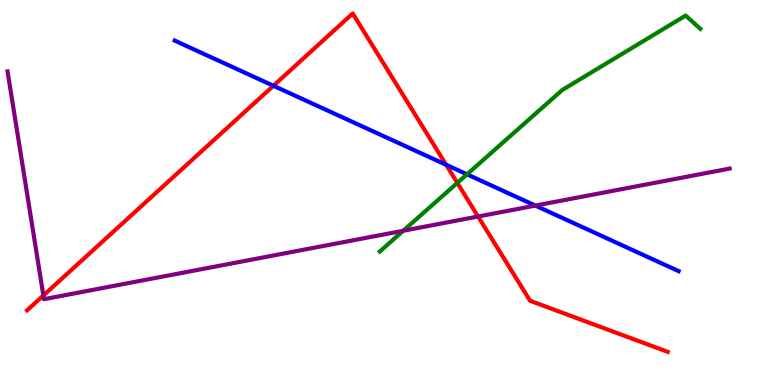[{'lines': ['blue', 'red'], 'intersections': [{'x': 3.53, 'y': 7.77}, {'x': 5.76, 'y': 5.72}]}, {'lines': ['green', 'red'], 'intersections': [{'x': 5.9, 'y': 5.25}]}, {'lines': ['purple', 'red'], 'intersections': [{'x': 0.56, 'y': 2.32}, {'x': 6.17, 'y': 4.38}]}, {'lines': ['blue', 'green'], 'intersections': [{'x': 6.03, 'y': 5.47}]}, {'lines': ['blue', 'purple'], 'intersections': [{'x': 6.91, 'y': 4.66}]}, {'lines': ['green', 'purple'], 'intersections': [{'x': 5.2, 'y': 4.01}]}]